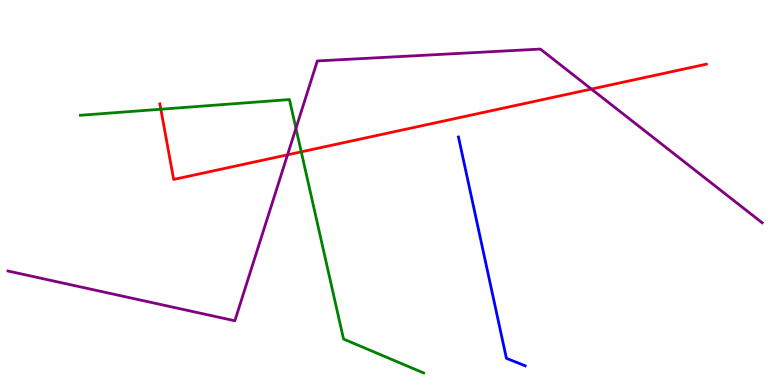[{'lines': ['blue', 'red'], 'intersections': []}, {'lines': ['green', 'red'], 'intersections': [{'x': 2.08, 'y': 7.16}, {'x': 3.89, 'y': 6.06}]}, {'lines': ['purple', 'red'], 'intersections': [{'x': 3.71, 'y': 5.98}, {'x': 7.63, 'y': 7.69}]}, {'lines': ['blue', 'green'], 'intersections': []}, {'lines': ['blue', 'purple'], 'intersections': []}, {'lines': ['green', 'purple'], 'intersections': [{'x': 3.82, 'y': 6.67}]}]